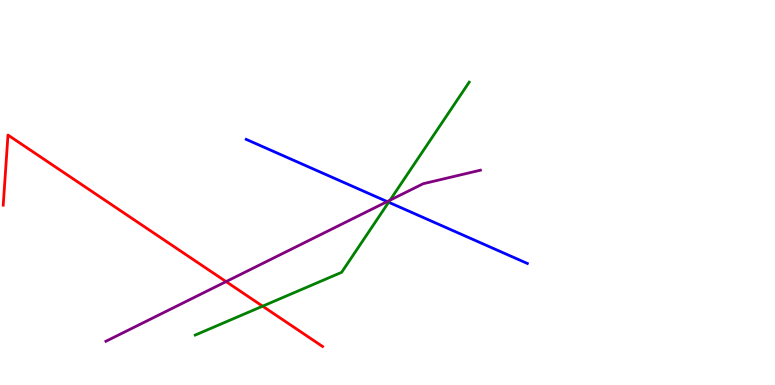[{'lines': ['blue', 'red'], 'intersections': []}, {'lines': ['green', 'red'], 'intersections': [{'x': 3.39, 'y': 2.05}]}, {'lines': ['purple', 'red'], 'intersections': [{'x': 2.92, 'y': 2.69}]}, {'lines': ['blue', 'green'], 'intersections': [{'x': 5.01, 'y': 4.75}]}, {'lines': ['blue', 'purple'], 'intersections': [{'x': 5.0, 'y': 4.76}]}, {'lines': ['green', 'purple'], 'intersections': [{'x': 5.03, 'y': 4.8}]}]